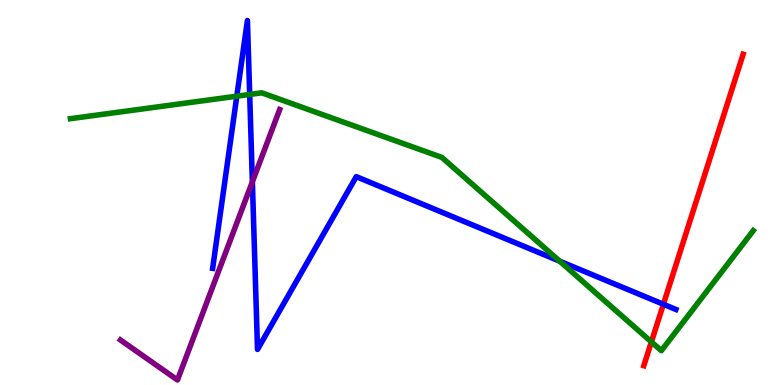[{'lines': ['blue', 'red'], 'intersections': [{'x': 8.56, 'y': 2.1}]}, {'lines': ['green', 'red'], 'intersections': [{'x': 8.4, 'y': 1.12}]}, {'lines': ['purple', 'red'], 'intersections': []}, {'lines': ['blue', 'green'], 'intersections': [{'x': 3.06, 'y': 7.5}, {'x': 3.22, 'y': 7.55}, {'x': 7.22, 'y': 3.22}]}, {'lines': ['blue', 'purple'], 'intersections': [{'x': 3.26, 'y': 5.28}]}, {'lines': ['green', 'purple'], 'intersections': []}]